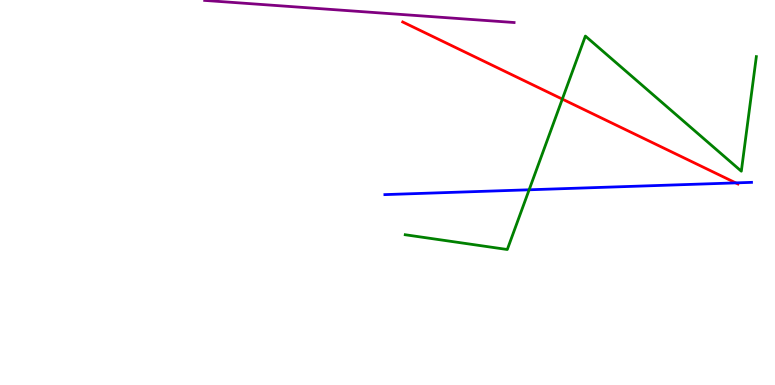[{'lines': ['blue', 'red'], 'intersections': [{'x': 9.49, 'y': 5.25}]}, {'lines': ['green', 'red'], 'intersections': [{'x': 7.26, 'y': 7.43}]}, {'lines': ['purple', 'red'], 'intersections': []}, {'lines': ['blue', 'green'], 'intersections': [{'x': 6.83, 'y': 5.07}]}, {'lines': ['blue', 'purple'], 'intersections': []}, {'lines': ['green', 'purple'], 'intersections': []}]